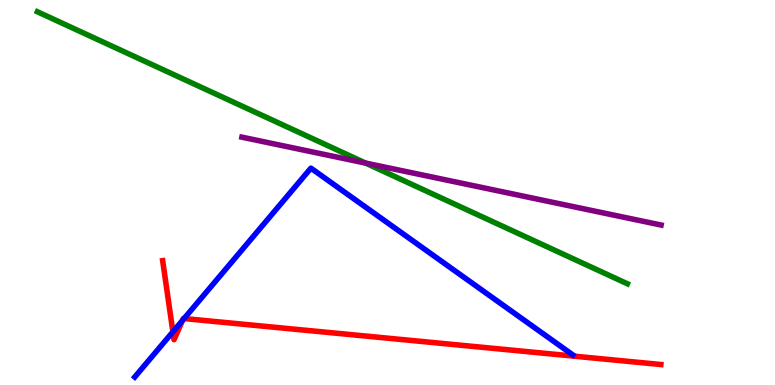[{'lines': ['blue', 'red'], 'intersections': [{'x': 2.23, 'y': 1.38}, {'x': 2.36, 'y': 1.68}, {'x': 2.38, 'y': 1.73}]}, {'lines': ['green', 'red'], 'intersections': []}, {'lines': ['purple', 'red'], 'intersections': []}, {'lines': ['blue', 'green'], 'intersections': []}, {'lines': ['blue', 'purple'], 'intersections': []}, {'lines': ['green', 'purple'], 'intersections': [{'x': 4.72, 'y': 5.76}]}]